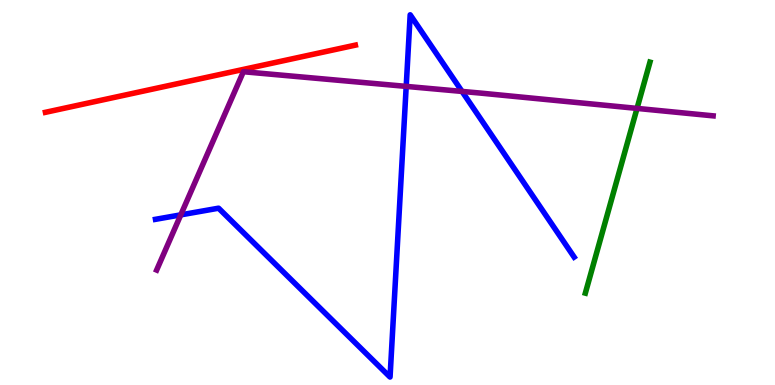[{'lines': ['blue', 'red'], 'intersections': []}, {'lines': ['green', 'red'], 'intersections': []}, {'lines': ['purple', 'red'], 'intersections': []}, {'lines': ['blue', 'green'], 'intersections': []}, {'lines': ['blue', 'purple'], 'intersections': [{'x': 2.33, 'y': 4.42}, {'x': 5.24, 'y': 7.76}, {'x': 5.96, 'y': 7.63}]}, {'lines': ['green', 'purple'], 'intersections': [{'x': 8.22, 'y': 7.18}]}]